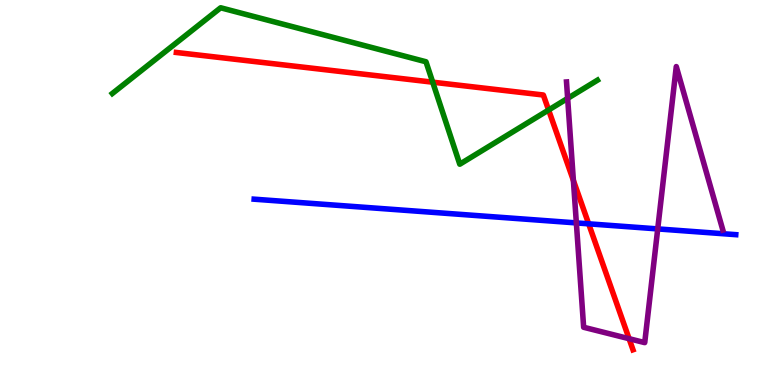[{'lines': ['blue', 'red'], 'intersections': [{'x': 7.6, 'y': 4.19}]}, {'lines': ['green', 'red'], 'intersections': [{'x': 5.58, 'y': 7.87}, {'x': 7.08, 'y': 7.14}]}, {'lines': ['purple', 'red'], 'intersections': [{'x': 7.4, 'y': 5.31}, {'x': 8.12, 'y': 1.2}]}, {'lines': ['blue', 'green'], 'intersections': []}, {'lines': ['blue', 'purple'], 'intersections': [{'x': 7.44, 'y': 4.21}, {'x': 8.49, 'y': 4.05}]}, {'lines': ['green', 'purple'], 'intersections': [{'x': 7.32, 'y': 7.44}]}]